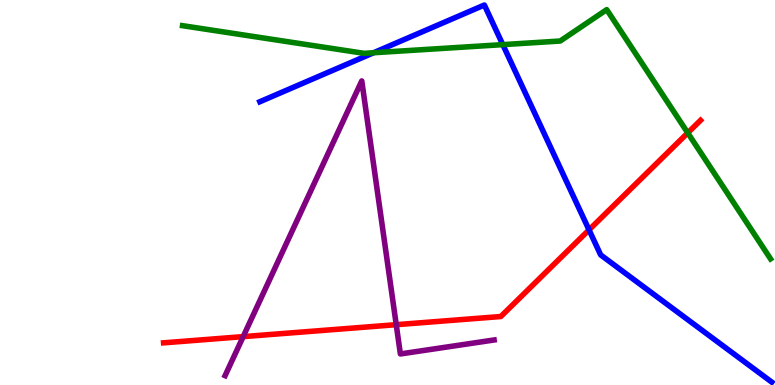[{'lines': ['blue', 'red'], 'intersections': [{'x': 7.6, 'y': 4.03}]}, {'lines': ['green', 'red'], 'intersections': [{'x': 8.87, 'y': 6.55}]}, {'lines': ['purple', 'red'], 'intersections': [{'x': 3.14, 'y': 1.26}, {'x': 5.11, 'y': 1.57}]}, {'lines': ['blue', 'green'], 'intersections': [{'x': 4.82, 'y': 8.63}, {'x': 6.49, 'y': 8.84}]}, {'lines': ['blue', 'purple'], 'intersections': []}, {'lines': ['green', 'purple'], 'intersections': []}]